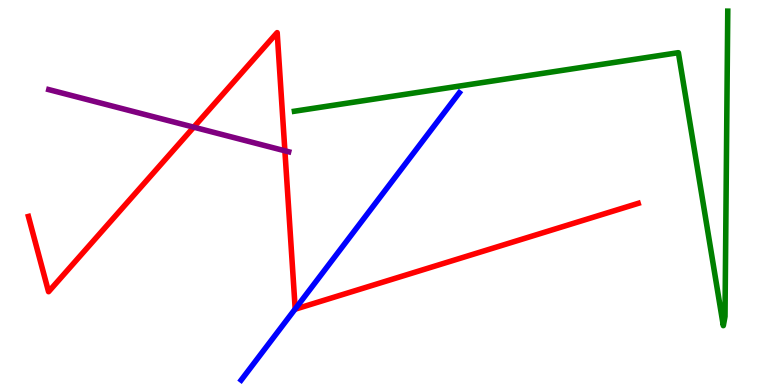[{'lines': ['blue', 'red'], 'intersections': [{'x': 3.81, 'y': 1.98}]}, {'lines': ['green', 'red'], 'intersections': []}, {'lines': ['purple', 'red'], 'intersections': [{'x': 2.5, 'y': 6.7}, {'x': 3.68, 'y': 6.08}]}, {'lines': ['blue', 'green'], 'intersections': []}, {'lines': ['blue', 'purple'], 'intersections': []}, {'lines': ['green', 'purple'], 'intersections': []}]